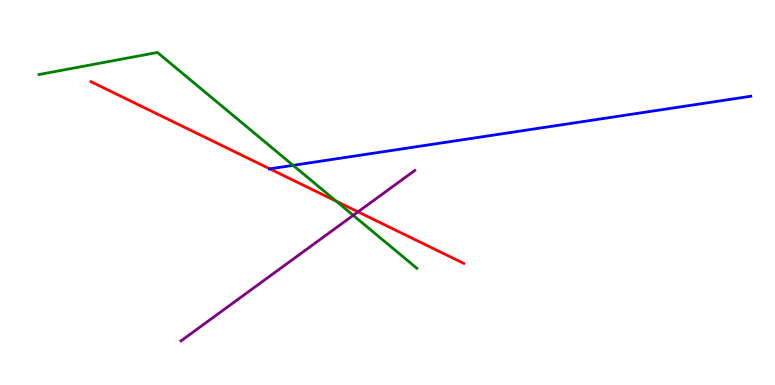[{'lines': ['blue', 'red'], 'intersections': [{'x': 3.48, 'y': 5.61}]}, {'lines': ['green', 'red'], 'intersections': [{'x': 4.34, 'y': 4.77}]}, {'lines': ['purple', 'red'], 'intersections': [{'x': 4.62, 'y': 4.5}]}, {'lines': ['blue', 'green'], 'intersections': [{'x': 3.78, 'y': 5.71}]}, {'lines': ['blue', 'purple'], 'intersections': []}, {'lines': ['green', 'purple'], 'intersections': [{'x': 4.56, 'y': 4.41}]}]